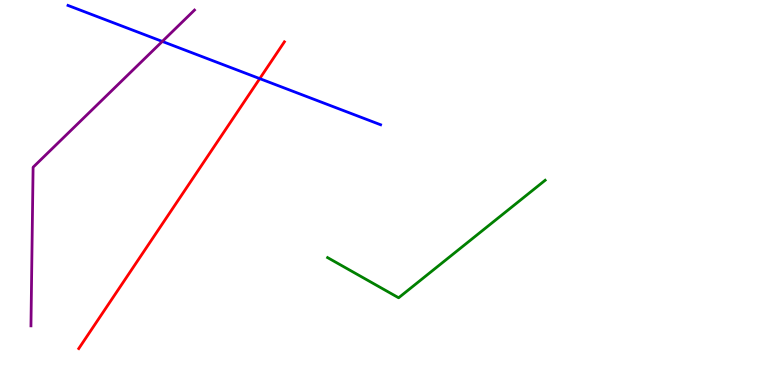[{'lines': ['blue', 'red'], 'intersections': [{'x': 3.35, 'y': 7.96}]}, {'lines': ['green', 'red'], 'intersections': []}, {'lines': ['purple', 'red'], 'intersections': []}, {'lines': ['blue', 'green'], 'intersections': []}, {'lines': ['blue', 'purple'], 'intersections': [{'x': 2.09, 'y': 8.92}]}, {'lines': ['green', 'purple'], 'intersections': []}]